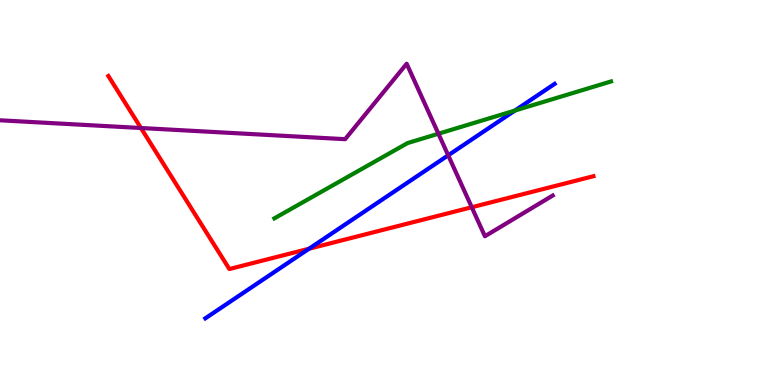[{'lines': ['blue', 'red'], 'intersections': [{'x': 3.99, 'y': 3.54}]}, {'lines': ['green', 'red'], 'intersections': []}, {'lines': ['purple', 'red'], 'intersections': [{'x': 1.82, 'y': 6.68}, {'x': 6.09, 'y': 4.62}]}, {'lines': ['blue', 'green'], 'intersections': [{'x': 6.64, 'y': 7.13}]}, {'lines': ['blue', 'purple'], 'intersections': [{'x': 5.78, 'y': 5.97}]}, {'lines': ['green', 'purple'], 'intersections': [{'x': 5.66, 'y': 6.53}]}]